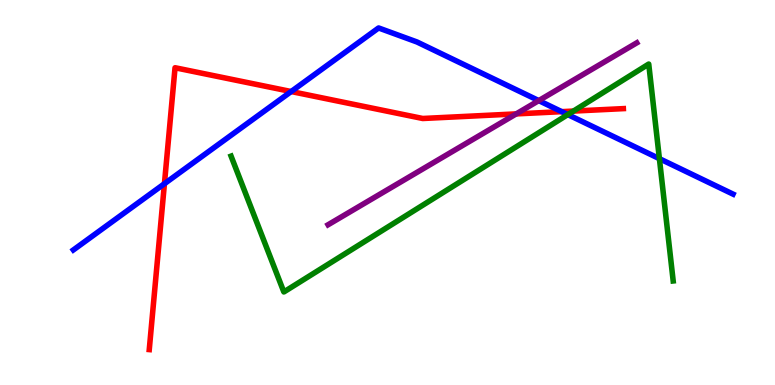[{'lines': ['blue', 'red'], 'intersections': [{'x': 2.12, 'y': 5.23}, {'x': 3.76, 'y': 7.62}, {'x': 7.25, 'y': 7.1}]}, {'lines': ['green', 'red'], 'intersections': [{'x': 7.4, 'y': 7.11}]}, {'lines': ['purple', 'red'], 'intersections': [{'x': 6.66, 'y': 7.04}]}, {'lines': ['blue', 'green'], 'intersections': [{'x': 7.33, 'y': 7.02}, {'x': 8.51, 'y': 5.88}]}, {'lines': ['blue', 'purple'], 'intersections': [{'x': 6.95, 'y': 7.39}]}, {'lines': ['green', 'purple'], 'intersections': []}]